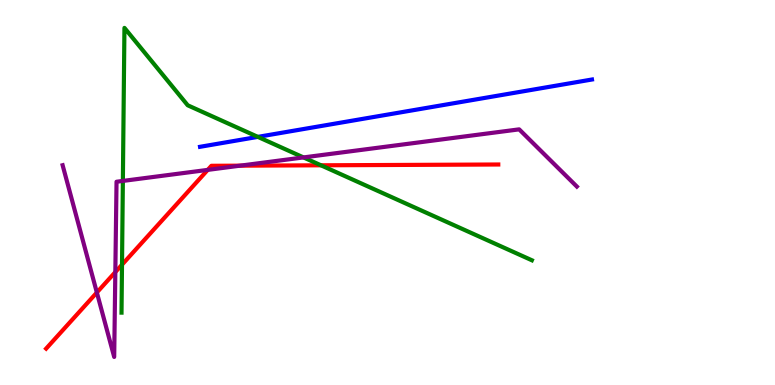[{'lines': ['blue', 'red'], 'intersections': []}, {'lines': ['green', 'red'], 'intersections': [{'x': 1.57, 'y': 3.12}, {'x': 4.14, 'y': 5.71}]}, {'lines': ['purple', 'red'], 'intersections': [{'x': 1.25, 'y': 2.4}, {'x': 1.49, 'y': 2.93}, {'x': 2.68, 'y': 5.59}, {'x': 3.1, 'y': 5.7}]}, {'lines': ['blue', 'green'], 'intersections': [{'x': 3.33, 'y': 6.44}]}, {'lines': ['blue', 'purple'], 'intersections': []}, {'lines': ['green', 'purple'], 'intersections': [{'x': 1.59, 'y': 5.3}, {'x': 3.92, 'y': 5.91}]}]